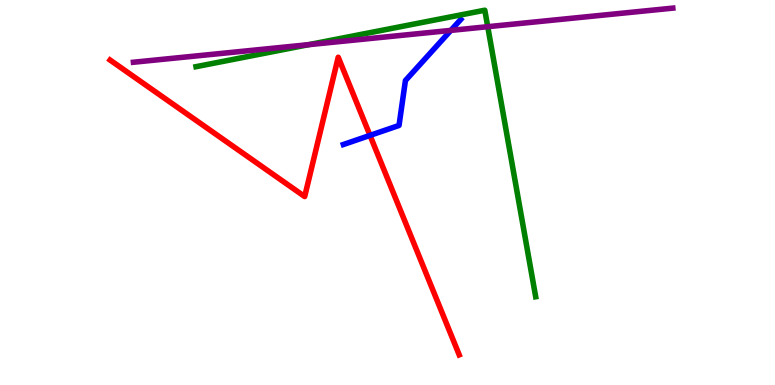[{'lines': ['blue', 'red'], 'intersections': [{'x': 4.77, 'y': 6.48}]}, {'lines': ['green', 'red'], 'intersections': []}, {'lines': ['purple', 'red'], 'intersections': []}, {'lines': ['blue', 'green'], 'intersections': []}, {'lines': ['blue', 'purple'], 'intersections': [{'x': 5.82, 'y': 9.21}]}, {'lines': ['green', 'purple'], 'intersections': [{'x': 3.98, 'y': 8.84}, {'x': 6.29, 'y': 9.31}]}]